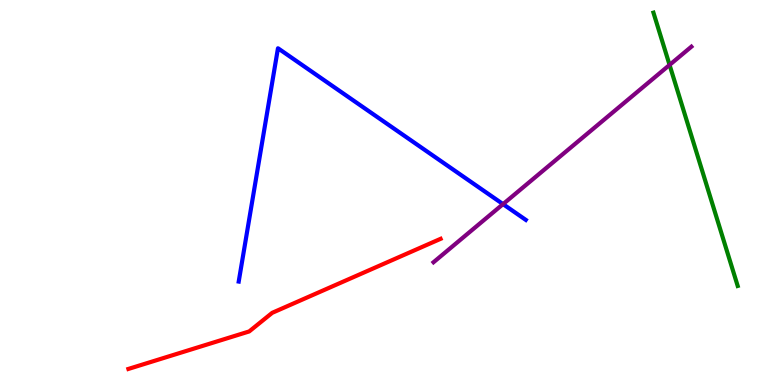[{'lines': ['blue', 'red'], 'intersections': []}, {'lines': ['green', 'red'], 'intersections': []}, {'lines': ['purple', 'red'], 'intersections': []}, {'lines': ['blue', 'green'], 'intersections': []}, {'lines': ['blue', 'purple'], 'intersections': [{'x': 6.49, 'y': 4.7}]}, {'lines': ['green', 'purple'], 'intersections': [{'x': 8.64, 'y': 8.31}]}]